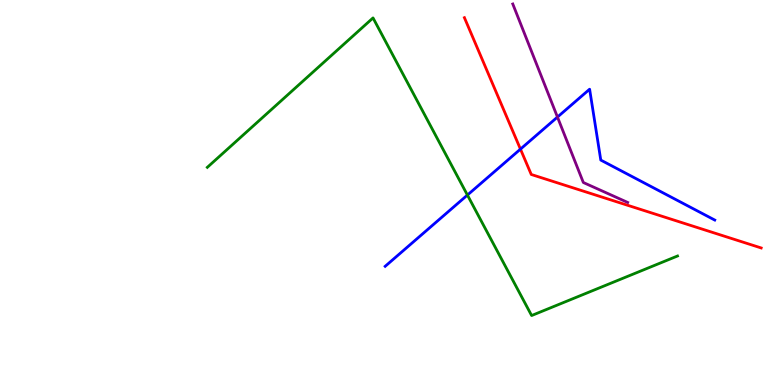[{'lines': ['blue', 'red'], 'intersections': [{'x': 6.72, 'y': 6.13}]}, {'lines': ['green', 'red'], 'intersections': []}, {'lines': ['purple', 'red'], 'intersections': []}, {'lines': ['blue', 'green'], 'intersections': [{'x': 6.03, 'y': 4.93}]}, {'lines': ['blue', 'purple'], 'intersections': [{'x': 7.19, 'y': 6.96}]}, {'lines': ['green', 'purple'], 'intersections': []}]